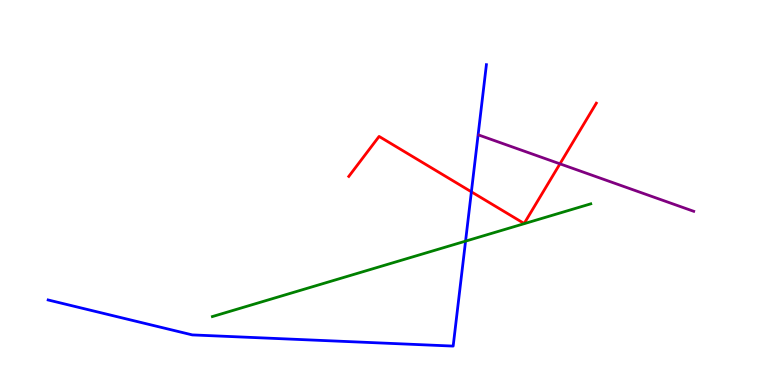[{'lines': ['blue', 'red'], 'intersections': [{'x': 6.08, 'y': 5.02}]}, {'lines': ['green', 'red'], 'intersections': []}, {'lines': ['purple', 'red'], 'intersections': [{'x': 7.23, 'y': 5.74}]}, {'lines': ['blue', 'green'], 'intersections': [{'x': 6.01, 'y': 3.74}]}, {'lines': ['blue', 'purple'], 'intersections': []}, {'lines': ['green', 'purple'], 'intersections': []}]